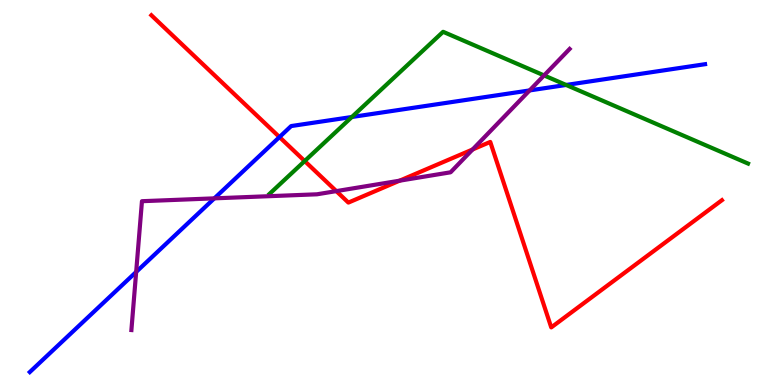[{'lines': ['blue', 'red'], 'intersections': [{'x': 3.61, 'y': 6.44}]}, {'lines': ['green', 'red'], 'intersections': [{'x': 3.93, 'y': 5.82}]}, {'lines': ['purple', 'red'], 'intersections': [{'x': 4.34, 'y': 5.04}, {'x': 5.16, 'y': 5.31}, {'x': 6.1, 'y': 6.12}]}, {'lines': ['blue', 'green'], 'intersections': [{'x': 4.54, 'y': 6.96}, {'x': 7.31, 'y': 7.79}]}, {'lines': ['blue', 'purple'], 'intersections': [{'x': 1.76, 'y': 2.94}, {'x': 2.77, 'y': 4.85}, {'x': 6.83, 'y': 7.65}]}, {'lines': ['green', 'purple'], 'intersections': [{'x': 7.02, 'y': 8.04}]}]